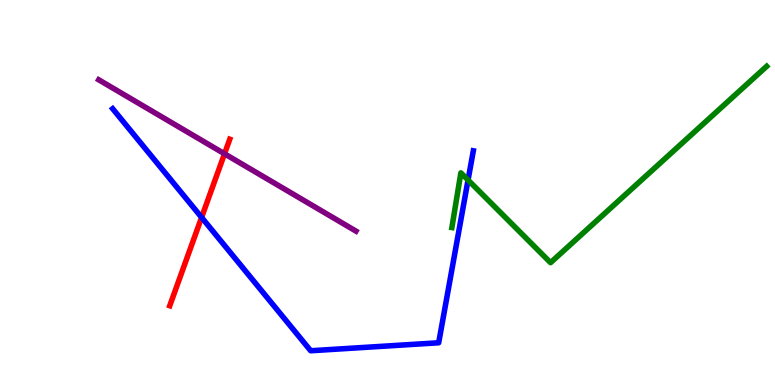[{'lines': ['blue', 'red'], 'intersections': [{'x': 2.6, 'y': 4.35}]}, {'lines': ['green', 'red'], 'intersections': []}, {'lines': ['purple', 'red'], 'intersections': [{'x': 2.9, 'y': 6.01}]}, {'lines': ['blue', 'green'], 'intersections': [{'x': 6.04, 'y': 5.32}]}, {'lines': ['blue', 'purple'], 'intersections': []}, {'lines': ['green', 'purple'], 'intersections': []}]